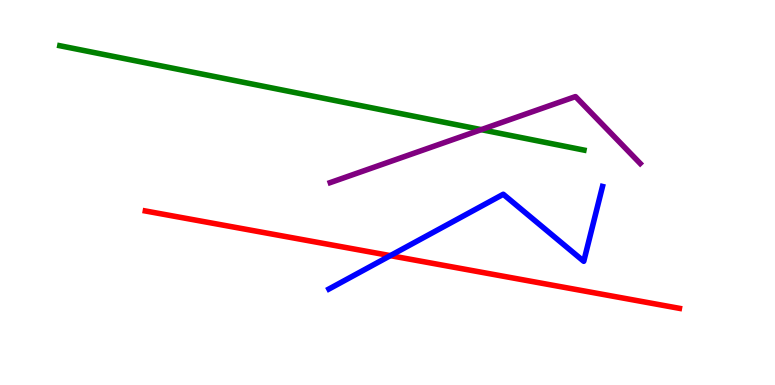[{'lines': ['blue', 'red'], 'intersections': [{'x': 5.04, 'y': 3.36}]}, {'lines': ['green', 'red'], 'intersections': []}, {'lines': ['purple', 'red'], 'intersections': []}, {'lines': ['blue', 'green'], 'intersections': []}, {'lines': ['blue', 'purple'], 'intersections': []}, {'lines': ['green', 'purple'], 'intersections': [{'x': 6.21, 'y': 6.63}]}]